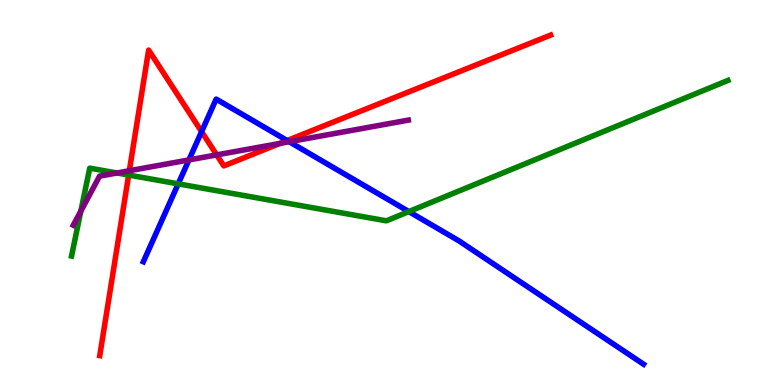[{'lines': ['blue', 'red'], 'intersections': [{'x': 2.6, 'y': 6.58}, {'x': 3.71, 'y': 6.35}]}, {'lines': ['green', 'red'], 'intersections': [{'x': 1.66, 'y': 5.45}]}, {'lines': ['purple', 'red'], 'intersections': [{'x': 1.67, 'y': 5.57}, {'x': 2.8, 'y': 5.98}, {'x': 3.61, 'y': 6.28}]}, {'lines': ['blue', 'green'], 'intersections': [{'x': 2.3, 'y': 5.22}, {'x': 5.28, 'y': 4.5}]}, {'lines': ['blue', 'purple'], 'intersections': [{'x': 2.44, 'y': 5.85}, {'x': 3.73, 'y': 6.32}]}, {'lines': ['green', 'purple'], 'intersections': [{'x': 1.04, 'y': 4.52}, {'x': 1.51, 'y': 5.51}]}]